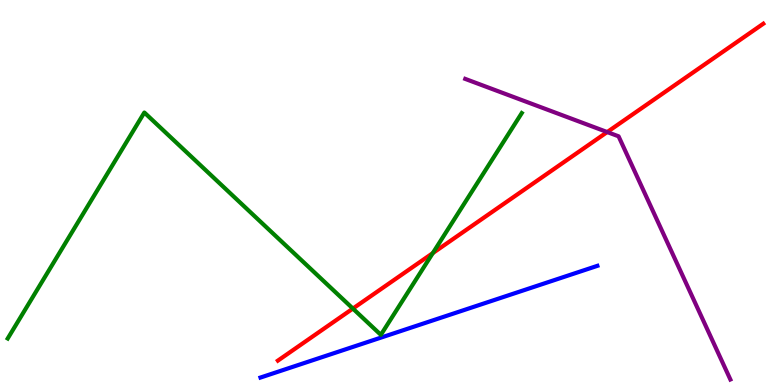[{'lines': ['blue', 'red'], 'intersections': []}, {'lines': ['green', 'red'], 'intersections': [{'x': 4.55, 'y': 1.99}, {'x': 5.58, 'y': 3.43}]}, {'lines': ['purple', 'red'], 'intersections': [{'x': 7.83, 'y': 6.57}]}, {'lines': ['blue', 'green'], 'intersections': []}, {'lines': ['blue', 'purple'], 'intersections': []}, {'lines': ['green', 'purple'], 'intersections': []}]